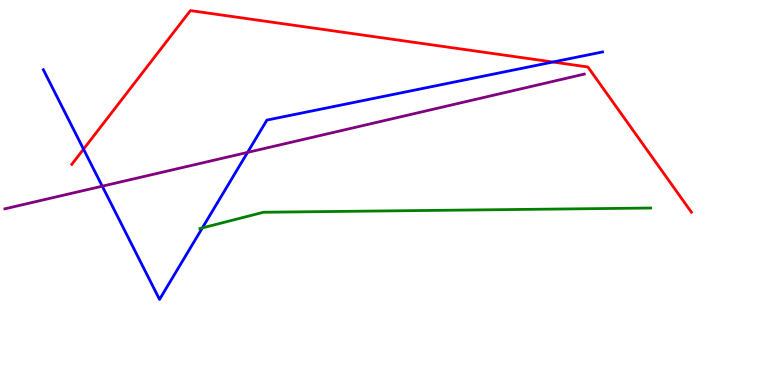[{'lines': ['blue', 'red'], 'intersections': [{'x': 1.08, 'y': 6.13}, {'x': 7.13, 'y': 8.39}]}, {'lines': ['green', 'red'], 'intersections': []}, {'lines': ['purple', 'red'], 'intersections': []}, {'lines': ['blue', 'green'], 'intersections': [{'x': 2.61, 'y': 4.08}]}, {'lines': ['blue', 'purple'], 'intersections': [{'x': 1.32, 'y': 5.16}, {'x': 3.19, 'y': 6.04}]}, {'lines': ['green', 'purple'], 'intersections': []}]